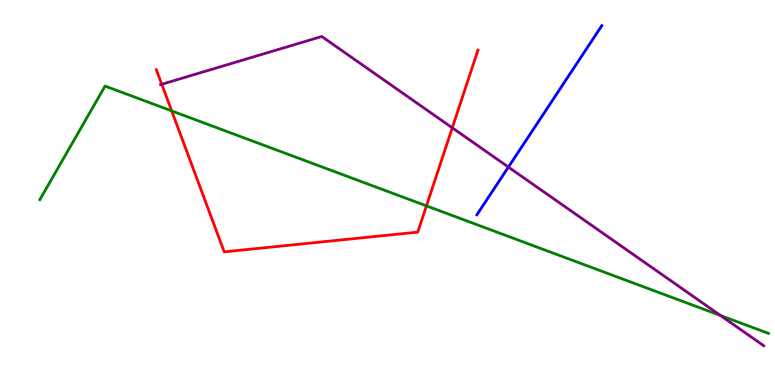[{'lines': ['blue', 'red'], 'intersections': []}, {'lines': ['green', 'red'], 'intersections': [{'x': 2.22, 'y': 7.12}, {'x': 5.5, 'y': 4.65}]}, {'lines': ['purple', 'red'], 'intersections': [{'x': 2.09, 'y': 7.81}, {'x': 5.84, 'y': 6.68}]}, {'lines': ['blue', 'green'], 'intersections': []}, {'lines': ['blue', 'purple'], 'intersections': [{'x': 6.56, 'y': 5.66}]}, {'lines': ['green', 'purple'], 'intersections': [{'x': 9.3, 'y': 1.81}]}]